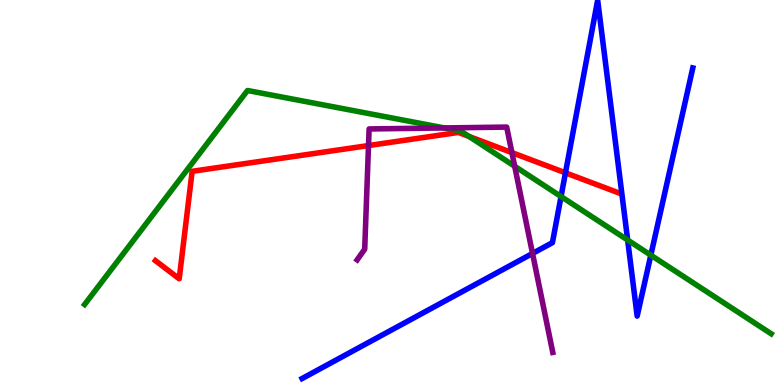[{'lines': ['blue', 'red'], 'intersections': [{'x': 7.3, 'y': 5.51}]}, {'lines': ['green', 'red'], 'intersections': [{'x': 6.05, 'y': 6.46}]}, {'lines': ['purple', 'red'], 'intersections': [{'x': 4.75, 'y': 6.22}, {'x': 6.61, 'y': 6.04}]}, {'lines': ['blue', 'green'], 'intersections': [{'x': 7.24, 'y': 4.9}, {'x': 8.1, 'y': 3.77}, {'x': 8.4, 'y': 3.37}]}, {'lines': ['blue', 'purple'], 'intersections': [{'x': 6.87, 'y': 3.42}]}, {'lines': ['green', 'purple'], 'intersections': [{'x': 5.73, 'y': 6.68}, {'x': 6.64, 'y': 5.68}]}]